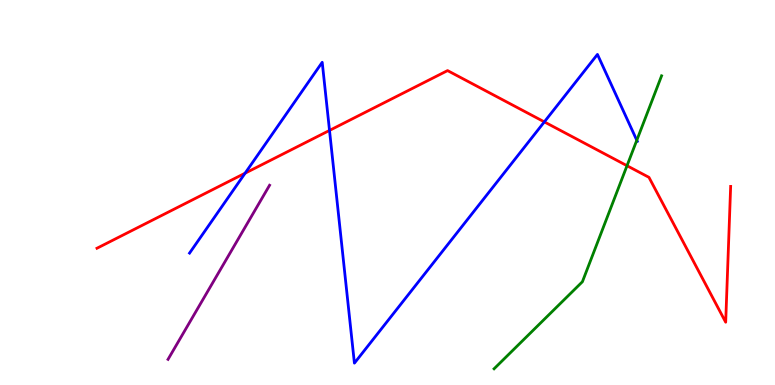[{'lines': ['blue', 'red'], 'intersections': [{'x': 3.16, 'y': 5.5}, {'x': 4.25, 'y': 6.61}, {'x': 7.02, 'y': 6.83}]}, {'lines': ['green', 'red'], 'intersections': [{'x': 8.09, 'y': 5.7}]}, {'lines': ['purple', 'red'], 'intersections': []}, {'lines': ['blue', 'green'], 'intersections': [{'x': 8.22, 'y': 6.36}]}, {'lines': ['blue', 'purple'], 'intersections': []}, {'lines': ['green', 'purple'], 'intersections': []}]